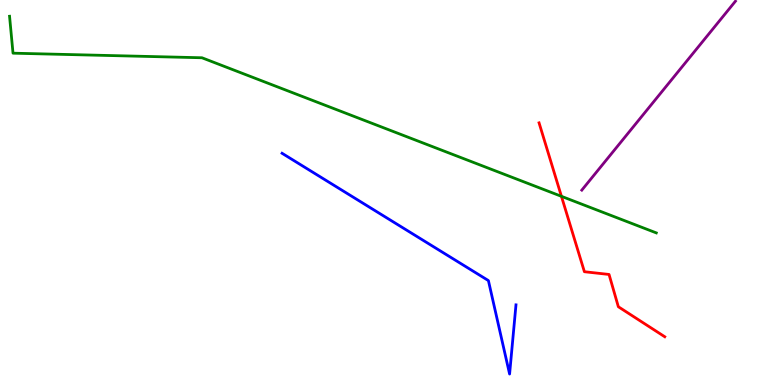[{'lines': ['blue', 'red'], 'intersections': []}, {'lines': ['green', 'red'], 'intersections': [{'x': 7.24, 'y': 4.9}]}, {'lines': ['purple', 'red'], 'intersections': []}, {'lines': ['blue', 'green'], 'intersections': []}, {'lines': ['blue', 'purple'], 'intersections': []}, {'lines': ['green', 'purple'], 'intersections': []}]